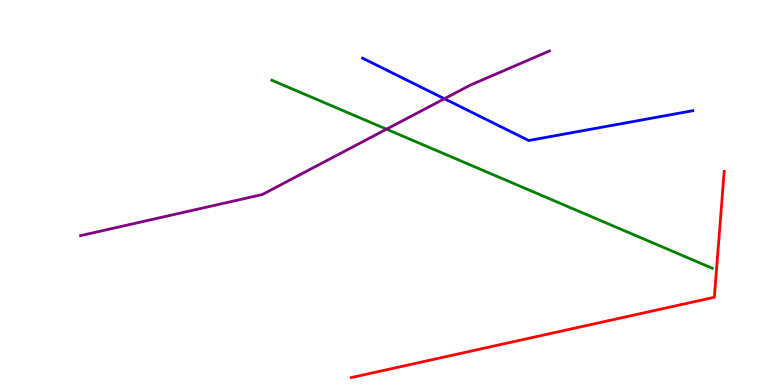[{'lines': ['blue', 'red'], 'intersections': []}, {'lines': ['green', 'red'], 'intersections': []}, {'lines': ['purple', 'red'], 'intersections': []}, {'lines': ['blue', 'green'], 'intersections': []}, {'lines': ['blue', 'purple'], 'intersections': [{'x': 5.73, 'y': 7.44}]}, {'lines': ['green', 'purple'], 'intersections': [{'x': 4.99, 'y': 6.64}]}]